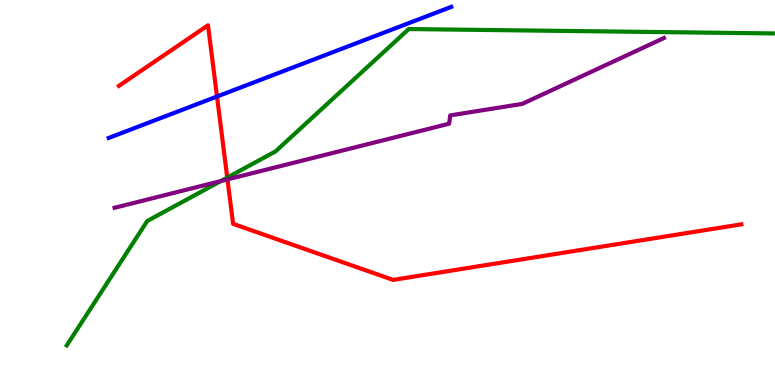[{'lines': ['blue', 'red'], 'intersections': [{'x': 2.8, 'y': 7.49}]}, {'lines': ['green', 'red'], 'intersections': [{'x': 2.93, 'y': 5.39}]}, {'lines': ['purple', 'red'], 'intersections': [{'x': 2.94, 'y': 5.34}]}, {'lines': ['blue', 'green'], 'intersections': []}, {'lines': ['blue', 'purple'], 'intersections': []}, {'lines': ['green', 'purple'], 'intersections': [{'x': 2.85, 'y': 5.3}]}]